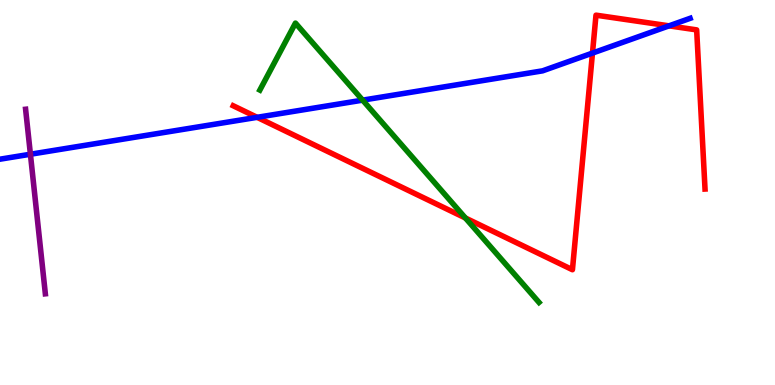[{'lines': ['blue', 'red'], 'intersections': [{'x': 3.32, 'y': 6.95}, {'x': 7.64, 'y': 8.62}, {'x': 8.63, 'y': 9.33}]}, {'lines': ['green', 'red'], 'intersections': [{'x': 6.01, 'y': 4.34}]}, {'lines': ['purple', 'red'], 'intersections': []}, {'lines': ['blue', 'green'], 'intersections': [{'x': 4.68, 'y': 7.4}]}, {'lines': ['blue', 'purple'], 'intersections': [{'x': 0.392, 'y': 5.99}]}, {'lines': ['green', 'purple'], 'intersections': []}]